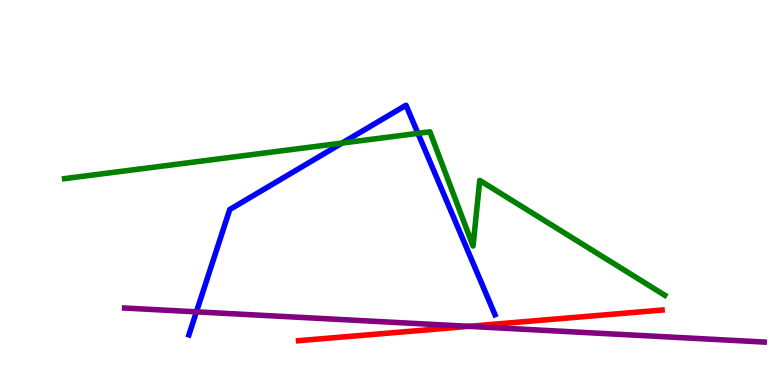[{'lines': ['blue', 'red'], 'intersections': []}, {'lines': ['green', 'red'], 'intersections': []}, {'lines': ['purple', 'red'], 'intersections': [{'x': 6.05, 'y': 1.52}]}, {'lines': ['blue', 'green'], 'intersections': [{'x': 4.41, 'y': 6.28}, {'x': 5.39, 'y': 6.54}]}, {'lines': ['blue', 'purple'], 'intersections': [{'x': 2.53, 'y': 1.9}]}, {'lines': ['green', 'purple'], 'intersections': []}]